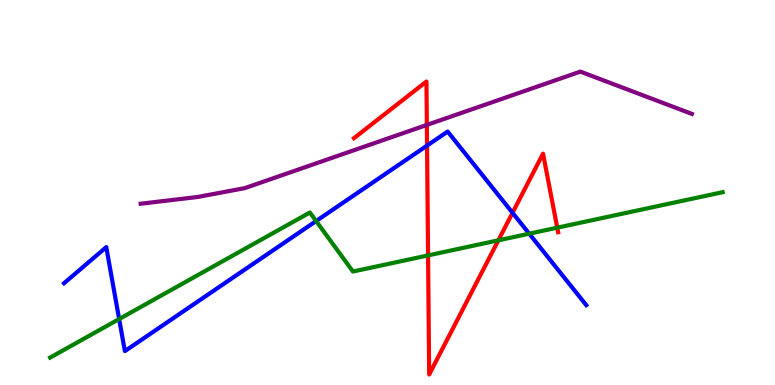[{'lines': ['blue', 'red'], 'intersections': [{'x': 5.51, 'y': 6.22}, {'x': 6.61, 'y': 4.47}]}, {'lines': ['green', 'red'], 'intersections': [{'x': 5.52, 'y': 3.37}, {'x': 6.43, 'y': 3.76}, {'x': 7.19, 'y': 4.09}]}, {'lines': ['purple', 'red'], 'intersections': [{'x': 5.51, 'y': 6.76}]}, {'lines': ['blue', 'green'], 'intersections': [{'x': 1.54, 'y': 1.71}, {'x': 4.08, 'y': 4.26}, {'x': 6.83, 'y': 3.93}]}, {'lines': ['blue', 'purple'], 'intersections': []}, {'lines': ['green', 'purple'], 'intersections': []}]